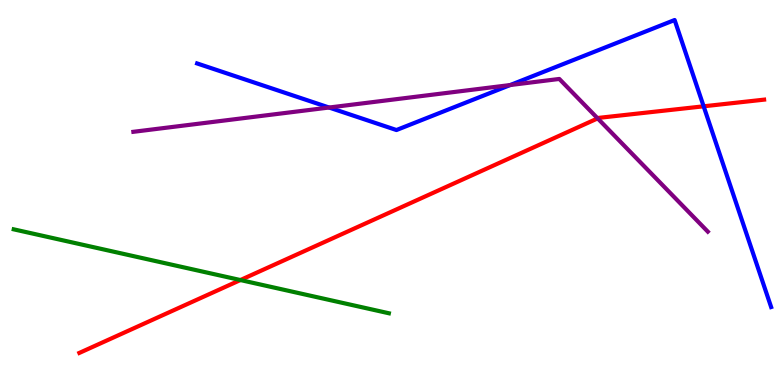[{'lines': ['blue', 'red'], 'intersections': [{'x': 9.08, 'y': 7.24}]}, {'lines': ['green', 'red'], 'intersections': [{'x': 3.1, 'y': 2.73}]}, {'lines': ['purple', 'red'], 'intersections': [{'x': 7.71, 'y': 6.92}]}, {'lines': ['blue', 'green'], 'intersections': []}, {'lines': ['blue', 'purple'], 'intersections': [{'x': 4.25, 'y': 7.21}, {'x': 6.58, 'y': 7.79}]}, {'lines': ['green', 'purple'], 'intersections': []}]